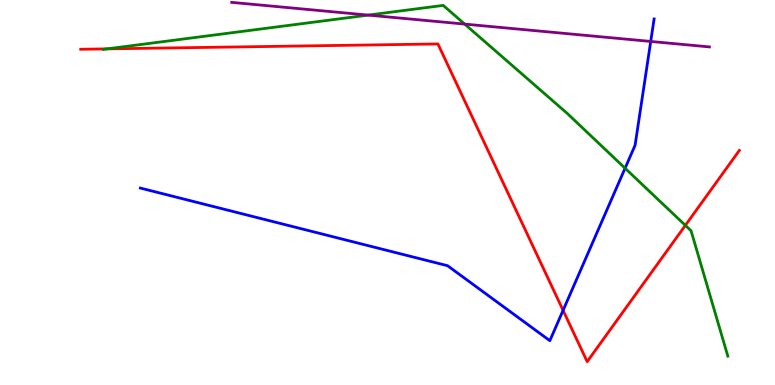[{'lines': ['blue', 'red'], 'intersections': [{'x': 7.27, 'y': 1.94}]}, {'lines': ['green', 'red'], 'intersections': [{'x': 1.38, 'y': 8.73}, {'x': 8.84, 'y': 4.15}]}, {'lines': ['purple', 'red'], 'intersections': []}, {'lines': ['blue', 'green'], 'intersections': [{'x': 8.07, 'y': 5.63}]}, {'lines': ['blue', 'purple'], 'intersections': [{'x': 8.4, 'y': 8.92}]}, {'lines': ['green', 'purple'], 'intersections': [{'x': 4.75, 'y': 9.61}, {'x': 6.0, 'y': 9.37}]}]